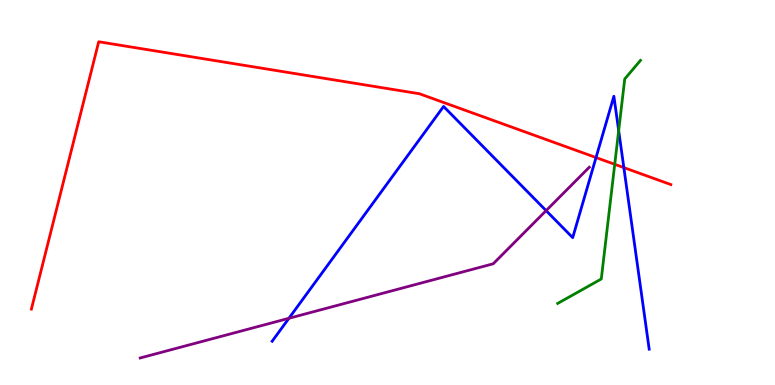[{'lines': ['blue', 'red'], 'intersections': [{'x': 7.69, 'y': 5.91}, {'x': 8.05, 'y': 5.65}]}, {'lines': ['green', 'red'], 'intersections': [{'x': 7.93, 'y': 5.73}]}, {'lines': ['purple', 'red'], 'intersections': []}, {'lines': ['blue', 'green'], 'intersections': [{'x': 7.98, 'y': 6.61}]}, {'lines': ['blue', 'purple'], 'intersections': [{'x': 3.73, 'y': 1.73}, {'x': 7.05, 'y': 4.53}]}, {'lines': ['green', 'purple'], 'intersections': []}]